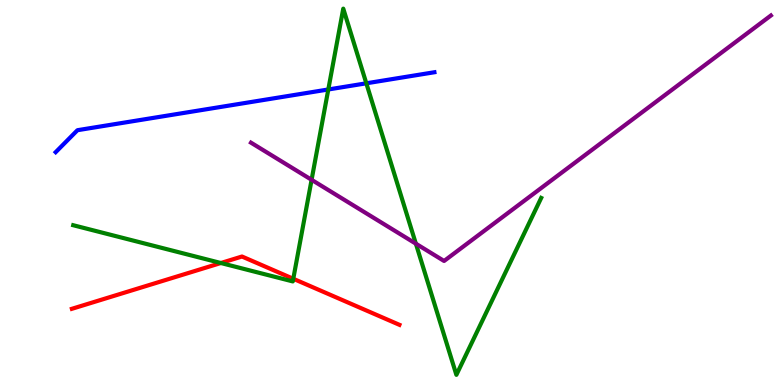[{'lines': ['blue', 'red'], 'intersections': []}, {'lines': ['green', 'red'], 'intersections': [{'x': 2.85, 'y': 3.17}, {'x': 3.78, 'y': 2.76}]}, {'lines': ['purple', 'red'], 'intersections': []}, {'lines': ['blue', 'green'], 'intersections': [{'x': 4.24, 'y': 7.68}, {'x': 4.73, 'y': 7.84}]}, {'lines': ['blue', 'purple'], 'intersections': []}, {'lines': ['green', 'purple'], 'intersections': [{'x': 4.02, 'y': 5.33}, {'x': 5.37, 'y': 3.67}]}]